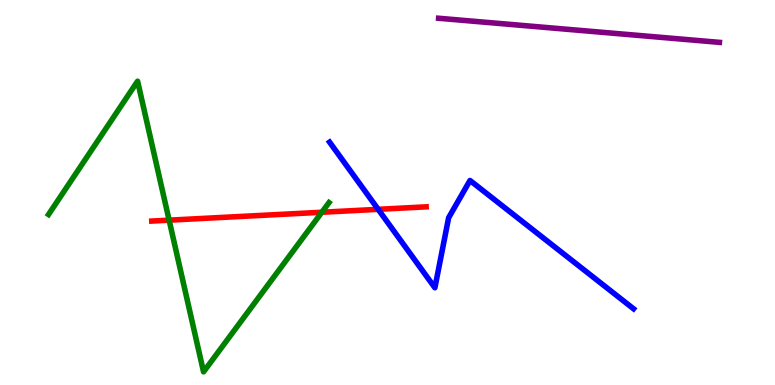[{'lines': ['blue', 'red'], 'intersections': [{'x': 4.88, 'y': 4.56}]}, {'lines': ['green', 'red'], 'intersections': [{'x': 2.18, 'y': 4.28}, {'x': 4.15, 'y': 4.49}]}, {'lines': ['purple', 'red'], 'intersections': []}, {'lines': ['blue', 'green'], 'intersections': []}, {'lines': ['blue', 'purple'], 'intersections': []}, {'lines': ['green', 'purple'], 'intersections': []}]